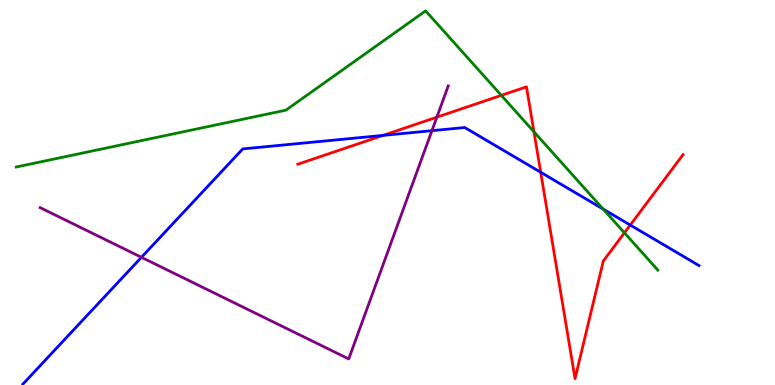[{'lines': ['blue', 'red'], 'intersections': [{'x': 4.94, 'y': 6.48}, {'x': 6.98, 'y': 5.53}, {'x': 8.13, 'y': 4.15}]}, {'lines': ['green', 'red'], 'intersections': [{'x': 6.47, 'y': 7.52}, {'x': 6.89, 'y': 6.58}, {'x': 8.06, 'y': 3.95}]}, {'lines': ['purple', 'red'], 'intersections': [{'x': 5.64, 'y': 6.96}]}, {'lines': ['blue', 'green'], 'intersections': [{'x': 7.78, 'y': 4.57}]}, {'lines': ['blue', 'purple'], 'intersections': [{'x': 1.83, 'y': 3.32}, {'x': 5.57, 'y': 6.61}]}, {'lines': ['green', 'purple'], 'intersections': []}]